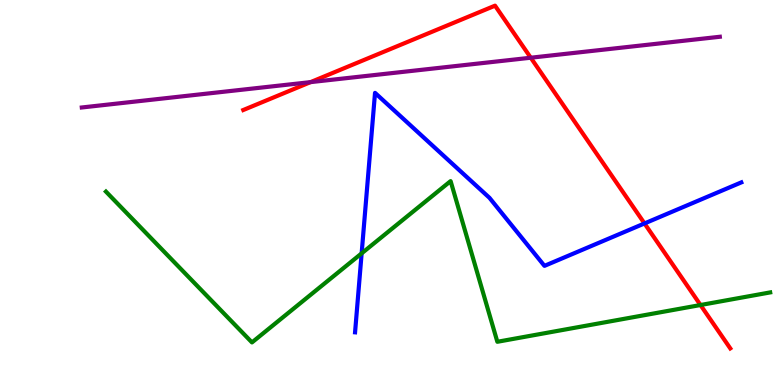[{'lines': ['blue', 'red'], 'intersections': [{'x': 8.32, 'y': 4.2}]}, {'lines': ['green', 'red'], 'intersections': [{'x': 9.04, 'y': 2.08}]}, {'lines': ['purple', 'red'], 'intersections': [{'x': 4.01, 'y': 7.87}, {'x': 6.85, 'y': 8.5}]}, {'lines': ['blue', 'green'], 'intersections': [{'x': 4.67, 'y': 3.42}]}, {'lines': ['blue', 'purple'], 'intersections': []}, {'lines': ['green', 'purple'], 'intersections': []}]